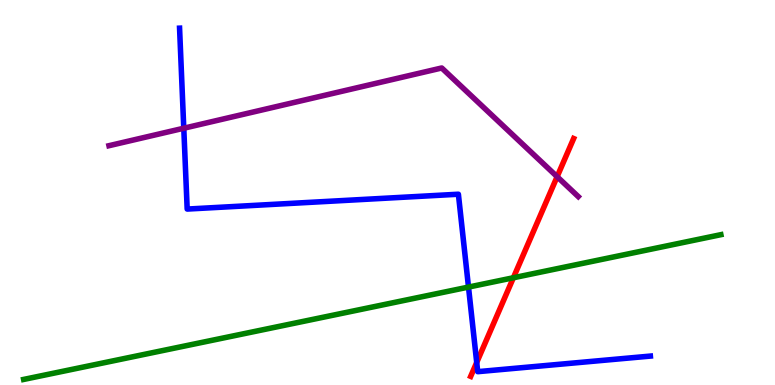[{'lines': ['blue', 'red'], 'intersections': [{'x': 6.15, 'y': 0.585}]}, {'lines': ['green', 'red'], 'intersections': [{'x': 6.62, 'y': 2.79}]}, {'lines': ['purple', 'red'], 'intersections': [{'x': 7.19, 'y': 5.41}]}, {'lines': ['blue', 'green'], 'intersections': [{'x': 6.05, 'y': 2.54}]}, {'lines': ['blue', 'purple'], 'intersections': [{'x': 2.37, 'y': 6.67}]}, {'lines': ['green', 'purple'], 'intersections': []}]